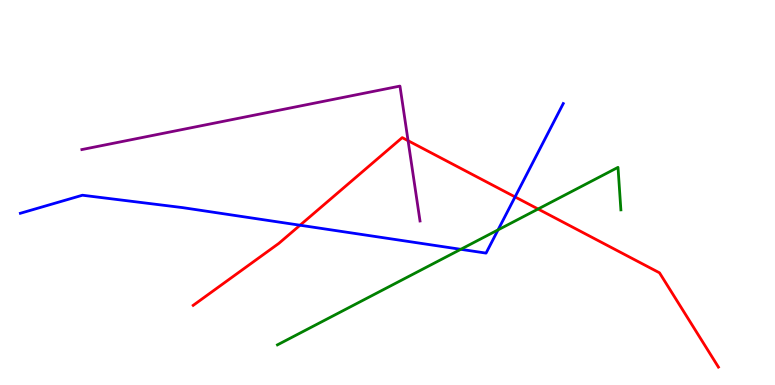[{'lines': ['blue', 'red'], 'intersections': [{'x': 3.87, 'y': 4.15}, {'x': 6.65, 'y': 4.89}]}, {'lines': ['green', 'red'], 'intersections': [{'x': 6.94, 'y': 4.57}]}, {'lines': ['purple', 'red'], 'intersections': [{'x': 5.27, 'y': 6.35}]}, {'lines': ['blue', 'green'], 'intersections': [{'x': 5.95, 'y': 3.52}, {'x': 6.43, 'y': 4.03}]}, {'lines': ['blue', 'purple'], 'intersections': []}, {'lines': ['green', 'purple'], 'intersections': []}]